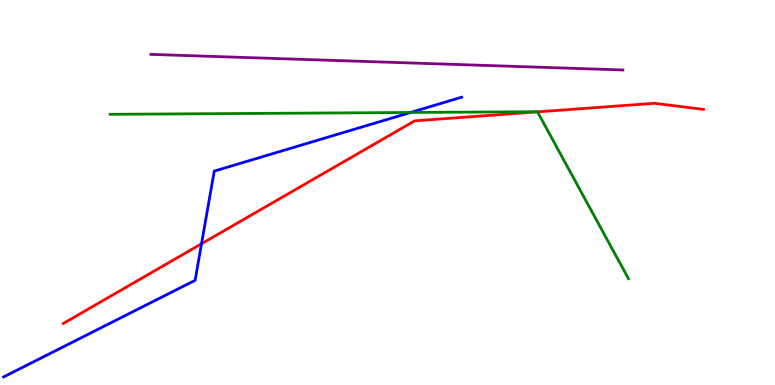[{'lines': ['blue', 'red'], 'intersections': [{'x': 2.6, 'y': 3.67}]}, {'lines': ['green', 'red'], 'intersections': [{'x': 6.94, 'y': 7.09}]}, {'lines': ['purple', 'red'], 'intersections': []}, {'lines': ['blue', 'green'], 'intersections': [{'x': 5.3, 'y': 7.08}]}, {'lines': ['blue', 'purple'], 'intersections': []}, {'lines': ['green', 'purple'], 'intersections': []}]